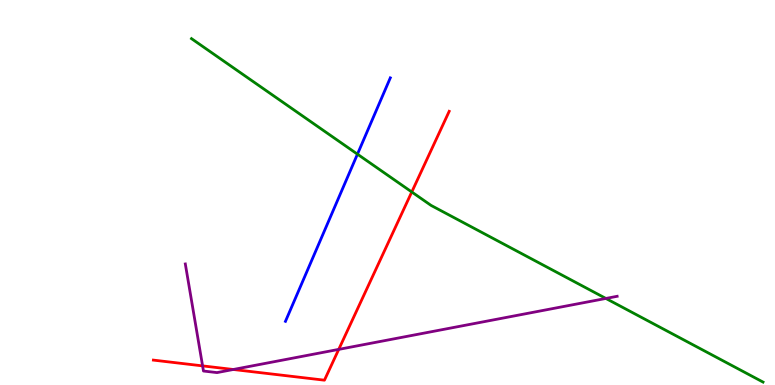[{'lines': ['blue', 'red'], 'intersections': []}, {'lines': ['green', 'red'], 'intersections': [{'x': 5.31, 'y': 5.01}]}, {'lines': ['purple', 'red'], 'intersections': [{'x': 2.61, 'y': 0.497}, {'x': 3.01, 'y': 0.403}, {'x': 4.37, 'y': 0.925}]}, {'lines': ['blue', 'green'], 'intersections': [{'x': 4.61, 'y': 6.0}]}, {'lines': ['blue', 'purple'], 'intersections': []}, {'lines': ['green', 'purple'], 'intersections': [{'x': 7.82, 'y': 2.25}]}]